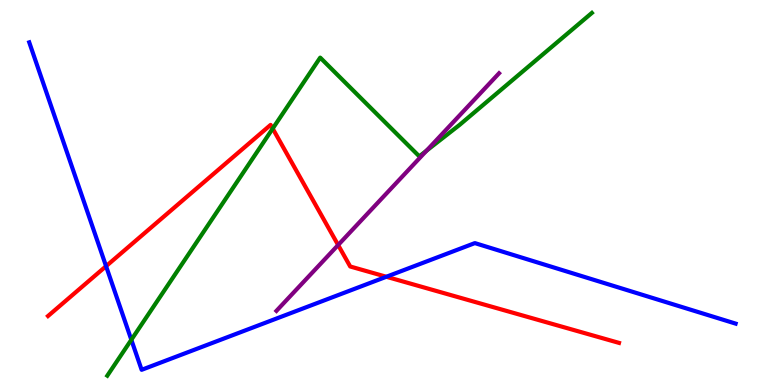[{'lines': ['blue', 'red'], 'intersections': [{'x': 1.37, 'y': 3.09}, {'x': 4.99, 'y': 2.81}]}, {'lines': ['green', 'red'], 'intersections': [{'x': 3.52, 'y': 6.66}]}, {'lines': ['purple', 'red'], 'intersections': [{'x': 4.36, 'y': 3.64}]}, {'lines': ['blue', 'green'], 'intersections': [{'x': 1.69, 'y': 1.17}]}, {'lines': ['blue', 'purple'], 'intersections': []}, {'lines': ['green', 'purple'], 'intersections': [{'x': 5.5, 'y': 6.09}]}]